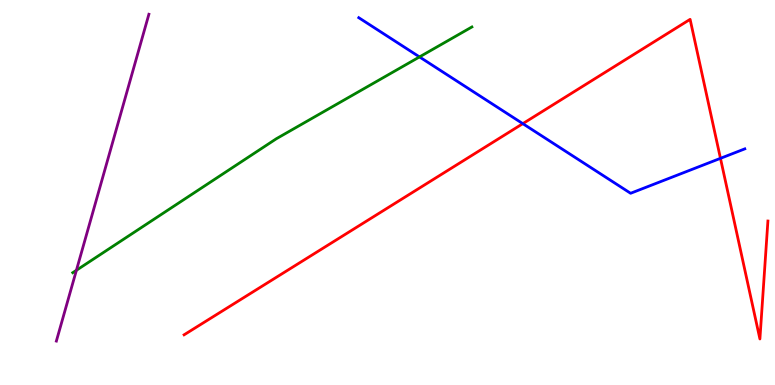[{'lines': ['blue', 'red'], 'intersections': [{'x': 6.75, 'y': 6.79}, {'x': 9.3, 'y': 5.89}]}, {'lines': ['green', 'red'], 'intersections': []}, {'lines': ['purple', 'red'], 'intersections': []}, {'lines': ['blue', 'green'], 'intersections': [{'x': 5.41, 'y': 8.52}]}, {'lines': ['blue', 'purple'], 'intersections': []}, {'lines': ['green', 'purple'], 'intersections': [{'x': 0.986, 'y': 2.98}]}]